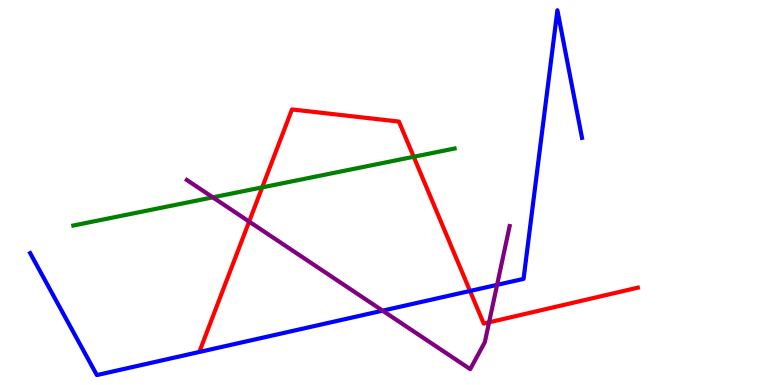[{'lines': ['blue', 'red'], 'intersections': [{'x': 6.06, 'y': 2.44}]}, {'lines': ['green', 'red'], 'intersections': [{'x': 3.38, 'y': 5.13}, {'x': 5.34, 'y': 5.93}]}, {'lines': ['purple', 'red'], 'intersections': [{'x': 3.21, 'y': 4.24}, {'x': 6.31, 'y': 1.63}]}, {'lines': ['blue', 'green'], 'intersections': []}, {'lines': ['blue', 'purple'], 'intersections': [{'x': 4.94, 'y': 1.93}, {'x': 6.41, 'y': 2.6}]}, {'lines': ['green', 'purple'], 'intersections': [{'x': 2.75, 'y': 4.87}]}]